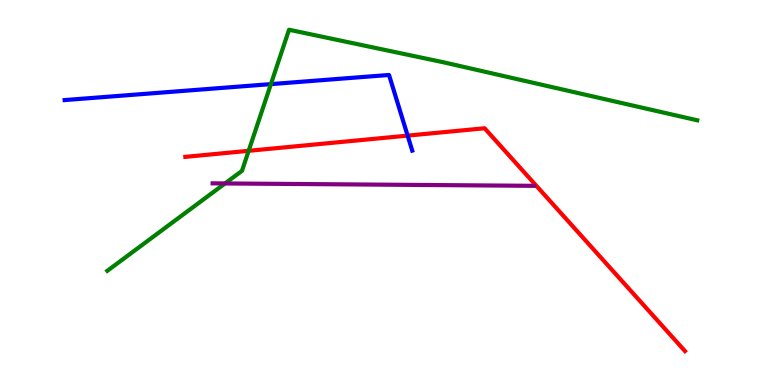[{'lines': ['blue', 'red'], 'intersections': [{'x': 5.26, 'y': 6.48}]}, {'lines': ['green', 'red'], 'intersections': [{'x': 3.21, 'y': 6.08}]}, {'lines': ['purple', 'red'], 'intersections': []}, {'lines': ['blue', 'green'], 'intersections': [{'x': 3.5, 'y': 7.82}]}, {'lines': ['blue', 'purple'], 'intersections': []}, {'lines': ['green', 'purple'], 'intersections': [{'x': 2.9, 'y': 5.24}]}]